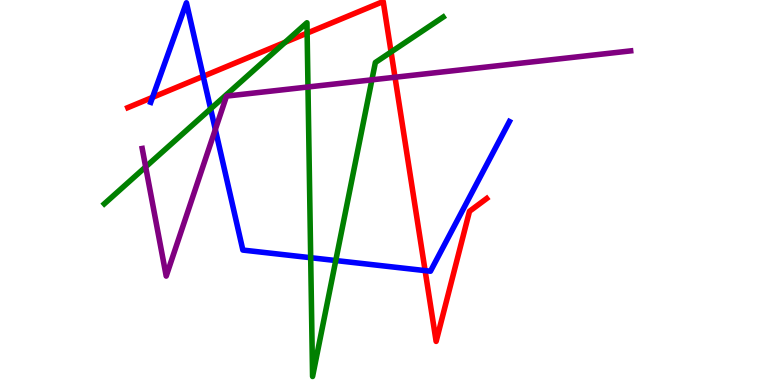[{'lines': ['blue', 'red'], 'intersections': [{'x': 1.97, 'y': 7.47}, {'x': 2.62, 'y': 8.02}, {'x': 5.49, 'y': 2.97}]}, {'lines': ['green', 'red'], 'intersections': [{'x': 3.68, 'y': 8.9}, {'x': 3.96, 'y': 9.14}, {'x': 5.05, 'y': 8.65}]}, {'lines': ['purple', 'red'], 'intersections': [{'x': 5.1, 'y': 7.99}]}, {'lines': ['blue', 'green'], 'intersections': [{'x': 2.72, 'y': 7.17}, {'x': 4.01, 'y': 3.31}, {'x': 4.33, 'y': 3.23}]}, {'lines': ['blue', 'purple'], 'intersections': [{'x': 2.78, 'y': 6.64}]}, {'lines': ['green', 'purple'], 'intersections': [{'x': 1.88, 'y': 5.67}, {'x': 3.97, 'y': 7.74}, {'x': 4.8, 'y': 7.93}]}]